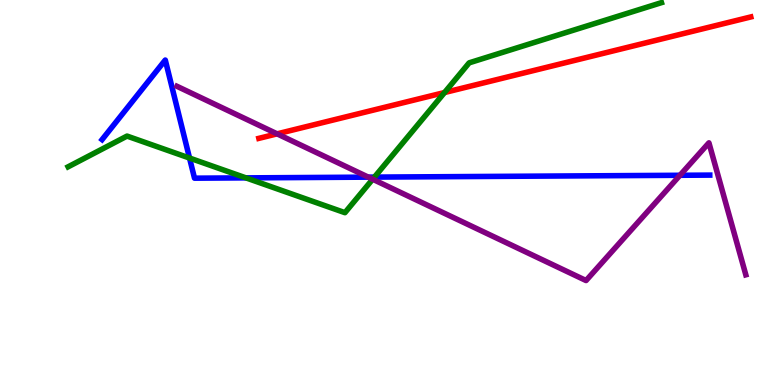[{'lines': ['blue', 'red'], 'intersections': []}, {'lines': ['green', 'red'], 'intersections': [{'x': 5.74, 'y': 7.6}]}, {'lines': ['purple', 'red'], 'intersections': [{'x': 3.58, 'y': 6.52}]}, {'lines': ['blue', 'green'], 'intersections': [{'x': 2.45, 'y': 5.89}, {'x': 3.17, 'y': 5.38}, {'x': 4.83, 'y': 5.4}]}, {'lines': ['blue', 'purple'], 'intersections': [{'x': 4.75, 'y': 5.4}, {'x': 8.77, 'y': 5.45}]}, {'lines': ['green', 'purple'], 'intersections': [{'x': 4.81, 'y': 5.34}]}]